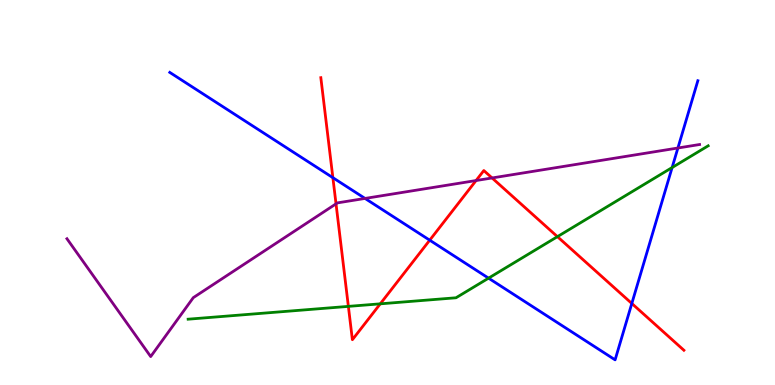[{'lines': ['blue', 'red'], 'intersections': [{'x': 4.3, 'y': 5.39}, {'x': 5.54, 'y': 3.76}, {'x': 8.15, 'y': 2.12}]}, {'lines': ['green', 'red'], 'intersections': [{'x': 4.5, 'y': 2.04}, {'x': 4.91, 'y': 2.11}, {'x': 7.19, 'y': 3.85}]}, {'lines': ['purple', 'red'], 'intersections': [{'x': 4.34, 'y': 4.71}, {'x': 6.14, 'y': 5.31}, {'x': 6.35, 'y': 5.38}]}, {'lines': ['blue', 'green'], 'intersections': [{'x': 6.3, 'y': 2.78}, {'x': 8.67, 'y': 5.65}]}, {'lines': ['blue', 'purple'], 'intersections': [{'x': 4.71, 'y': 4.85}, {'x': 8.75, 'y': 6.16}]}, {'lines': ['green', 'purple'], 'intersections': []}]